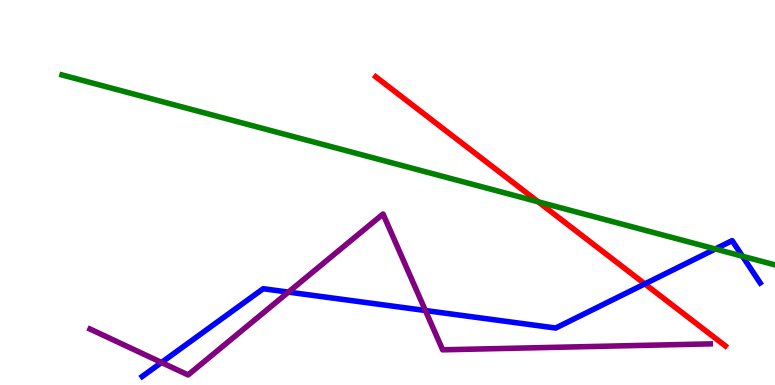[{'lines': ['blue', 'red'], 'intersections': [{'x': 8.32, 'y': 2.63}]}, {'lines': ['green', 'red'], 'intersections': [{'x': 6.94, 'y': 4.76}]}, {'lines': ['purple', 'red'], 'intersections': []}, {'lines': ['blue', 'green'], 'intersections': [{'x': 9.23, 'y': 3.53}, {'x': 9.58, 'y': 3.35}]}, {'lines': ['blue', 'purple'], 'intersections': [{'x': 2.08, 'y': 0.585}, {'x': 3.72, 'y': 2.41}, {'x': 5.49, 'y': 1.93}]}, {'lines': ['green', 'purple'], 'intersections': []}]